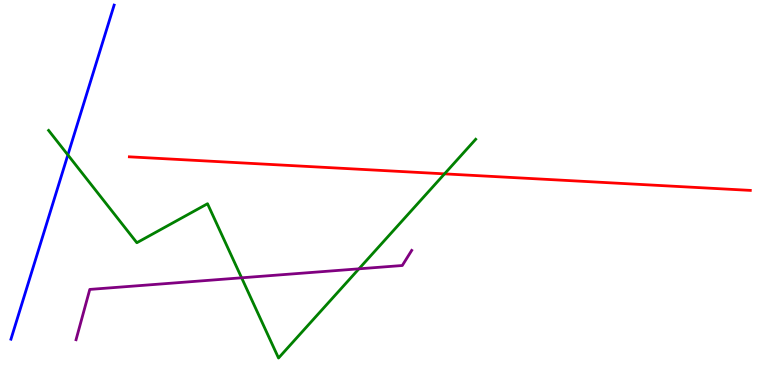[{'lines': ['blue', 'red'], 'intersections': []}, {'lines': ['green', 'red'], 'intersections': [{'x': 5.74, 'y': 5.48}]}, {'lines': ['purple', 'red'], 'intersections': []}, {'lines': ['blue', 'green'], 'intersections': [{'x': 0.876, 'y': 5.98}]}, {'lines': ['blue', 'purple'], 'intersections': []}, {'lines': ['green', 'purple'], 'intersections': [{'x': 3.12, 'y': 2.78}, {'x': 4.63, 'y': 3.02}]}]